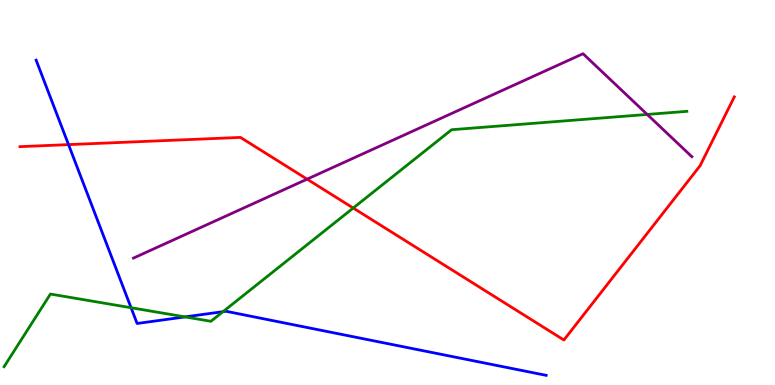[{'lines': ['blue', 'red'], 'intersections': [{'x': 0.884, 'y': 6.24}]}, {'lines': ['green', 'red'], 'intersections': [{'x': 4.56, 'y': 4.6}]}, {'lines': ['purple', 'red'], 'intersections': [{'x': 3.96, 'y': 5.35}]}, {'lines': ['blue', 'green'], 'intersections': [{'x': 1.69, 'y': 2.01}, {'x': 2.39, 'y': 1.77}, {'x': 2.88, 'y': 1.9}]}, {'lines': ['blue', 'purple'], 'intersections': []}, {'lines': ['green', 'purple'], 'intersections': [{'x': 8.35, 'y': 7.03}]}]